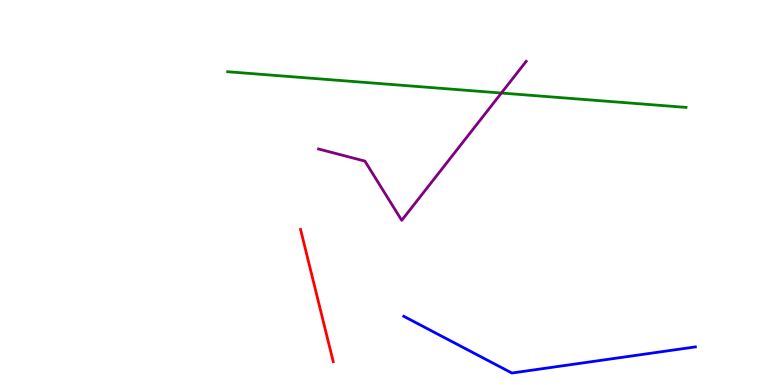[{'lines': ['blue', 'red'], 'intersections': []}, {'lines': ['green', 'red'], 'intersections': []}, {'lines': ['purple', 'red'], 'intersections': []}, {'lines': ['blue', 'green'], 'intersections': []}, {'lines': ['blue', 'purple'], 'intersections': []}, {'lines': ['green', 'purple'], 'intersections': [{'x': 6.47, 'y': 7.58}]}]